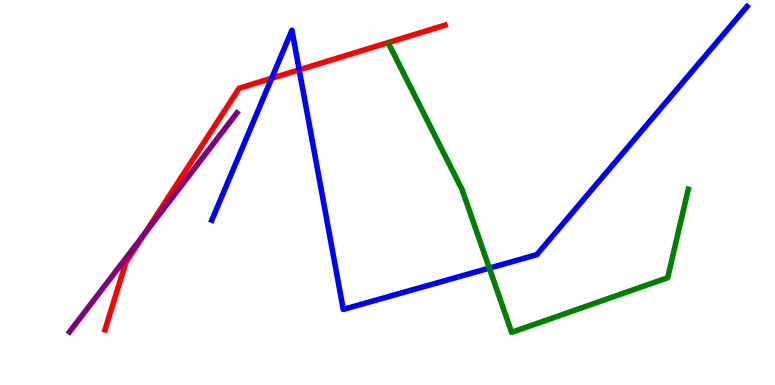[{'lines': ['blue', 'red'], 'intersections': [{'x': 3.51, 'y': 7.97}, {'x': 3.86, 'y': 8.19}]}, {'lines': ['green', 'red'], 'intersections': []}, {'lines': ['purple', 'red'], 'intersections': [{'x': 1.87, 'y': 3.94}]}, {'lines': ['blue', 'green'], 'intersections': [{'x': 6.31, 'y': 3.04}]}, {'lines': ['blue', 'purple'], 'intersections': []}, {'lines': ['green', 'purple'], 'intersections': []}]